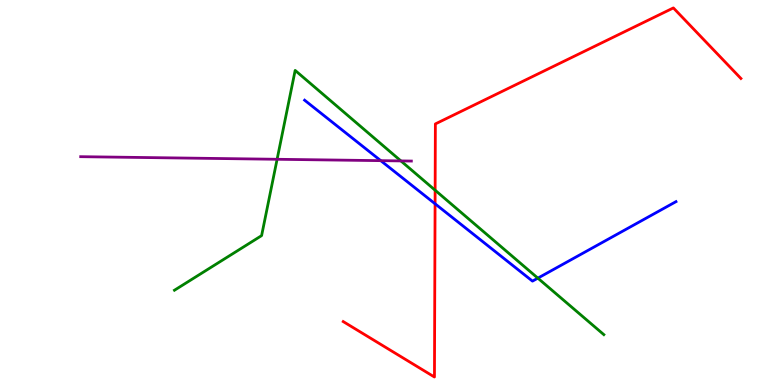[{'lines': ['blue', 'red'], 'intersections': [{'x': 5.61, 'y': 4.71}]}, {'lines': ['green', 'red'], 'intersections': [{'x': 5.61, 'y': 5.06}]}, {'lines': ['purple', 'red'], 'intersections': []}, {'lines': ['blue', 'green'], 'intersections': [{'x': 6.94, 'y': 2.78}]}, {'lines': ['blue', 'purple'], 'intersections': [{'x': 4.91, 'y': 5.83}]}, {'lines': ['green', 'purple'], 'intersections': [{'x': 3.58, 'y': 5.86}, {'x': 5.17, 'y': 5.82}]}]